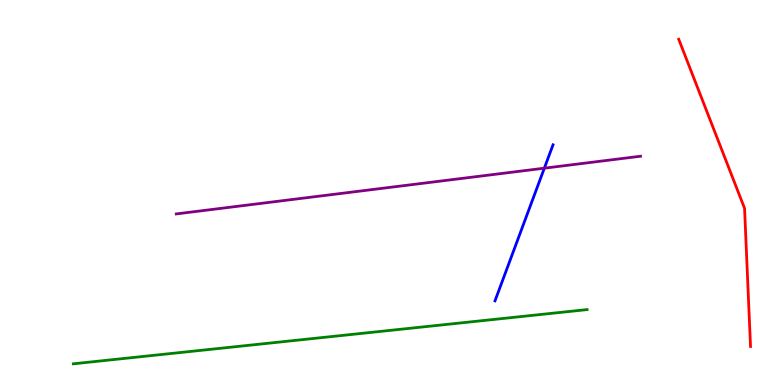[{'lines': ['blue', 'red'], 'intersections': []}, {'lines': ['green', 'red'], 'intersections': []}, {'lines': ['purple', 'red'], 'intersections': []}, {'lines': ['blue', 'green'], 'intersections': []}, {'lines': ['blue', 'purple'], 'intersections': [{'x': 7.02, 'y': 5.63}]}, {'lines': ['green', 'purple'], 'intersections': []}]